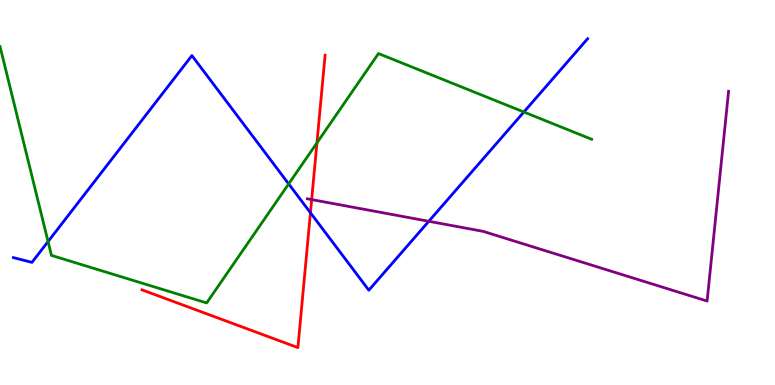[{'lines': ['blue', 'red'], 'intersections': [{'x': 4.01, 'y': 4.47}]}, {'lines': ['green', 'red'], 'intersections': [{'x': 4.09, 'y': 6.29}]}, {'lines': ['purple', 'red'], 'intersections': [{'x': 4.02, 'y': 4.82}]}, {'lines': ['blue', 'green'], 'intersections': [{'x': 0.62, 'y': 3.73}, {'x': 3.72, 'y': 5.22}, {'x': 6.76, 'y': 7.09}]}, {'lines': ['blue', 'purple'], 'intersections': [{'x': 5.53, 'y': 4.25}]}, {'lines': ['green', 'purple'], 'intersections': []}]